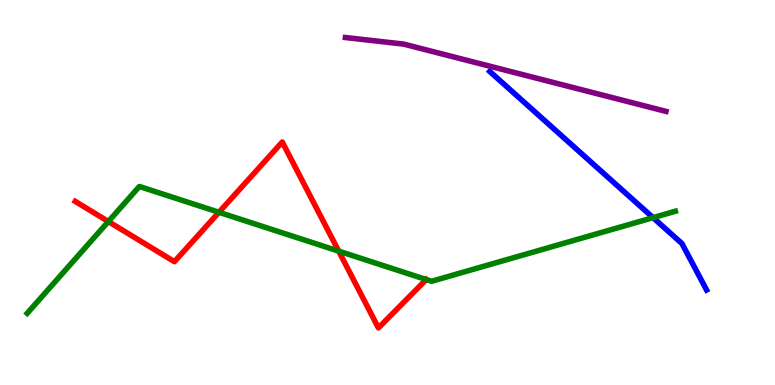[{'lines': ['blue', 'red'], 'intersections': []}, {'lines': ['green', 'red'], 'intersections': [{'x': 1.4, 'y': 4.25}, {'x': 2.83, 'y': 4.49}, {'x': 4.37, 'y': 3.48}, {'x': 5.5, 'y': 2.74}]}, {'lines': ['purple', 'red'], 'intersections': []}, {'lines': ['blue', 'green'], 'intersections': [{'x': 8.43, 'y': 4.35}]}, {'lines': ['blue', 'purple'], 'intersections': []}, {'lines': ['green', 'purple'], 'intersections': []}]